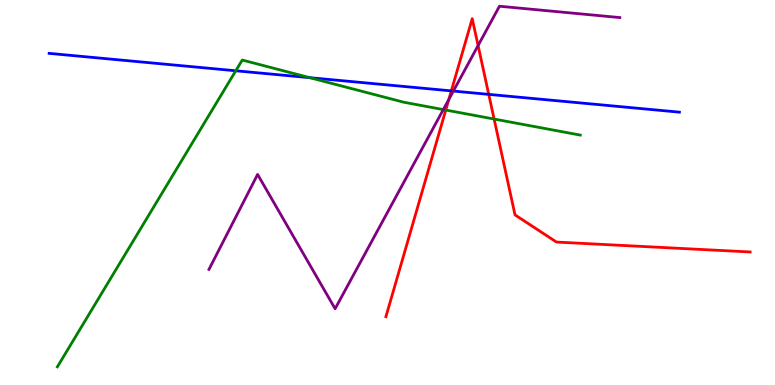[{'lines': ['blue', 'red'], 'intersections': [{'x': 5.82, 'y': 7.64}, {'x': 6.31, 'y': 7.55}]}, {'lines': ['green', 'red'], 'intersections': [{'x': 5.75, 'y': 7.14}, {'x': 6.38, 'y': 6.91}]}, {'lines': ['purple', 'red'], 'intersections': [{'x': 5.79, 'y': 7.42}, {'x': 6.17, 'y': 8.82}]}, {'lines': ['blue', 'green'], 'intersections': [{'x': 3.04, 'y': 8.16}, {'x': 4.0, 'y': 7.98}]}, {'lines': ['blue', 'purple'], 'intersections': [{'x': 5.85, 'y': 7.63}]}, {'lines': ['green', 'purple'], 'intersections': [{'x': 5.72, 'y': 7.15}]}]